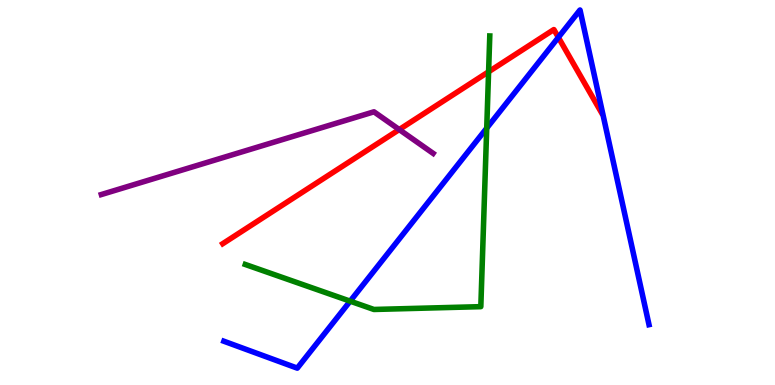[{'lines': ['blue', 'red'], 'intersections': [{'x': 7.2, 'y': 9.03}]}, {'lines': ['green', 'red'], 'intersections': [{'x': 6.3, 'y': 8.14}]}, {'lines': ['purple', 'red'], 'intersections': [{'x': 5.15, 'y': 6.63}]}, {'lines': ['blue', 'green'], 'intersections': [{'x': 4.52, 'y': 2.18}, {'x': 6.28, 'y': 6.67}]}, {'lines': ['blue', 'purple'], 'intersections': []}, {'lines': ['green', 'purple'], 'intersections': []}]